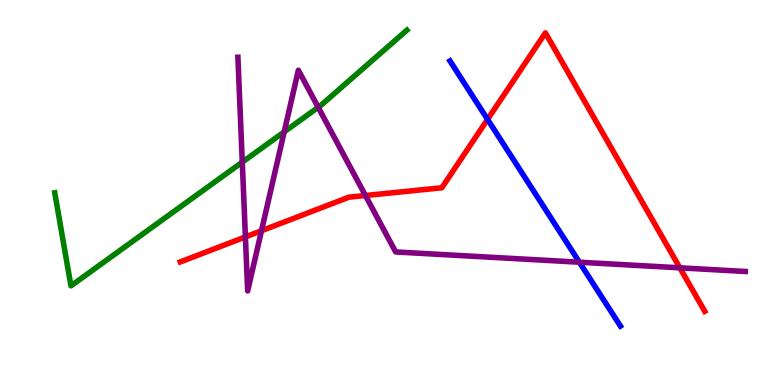[{'lines': ['blue', 'red'], 'intersections': [{'x': 6.29, 'y': 6.9}]}, {'lines': ['green', 'red'], 'intersections': []}, {'lines': ['purple', 'red'], 'intersections': [{'x': 3.17, 'y': 3.85}, {'x': 3.37, 'y': 4.01}, {'x': 4.72, 'y': 4.92}, {'x': 8.77, 'y': 3.04}]}, {'lines': ['blue', 'green'], 'intersections': []}, {'lines': ['blue', 'purple'], 'intersections': [{'x': 7.48, 'y': 3.19}]}, {'lines': ['green', 'purple'], 'intersections': [{'x': 3.13, 'y': 5.79}, {'x': 3.67, 'y': 6.57}, {'x': 4.11, 'y': 7.21}]}]